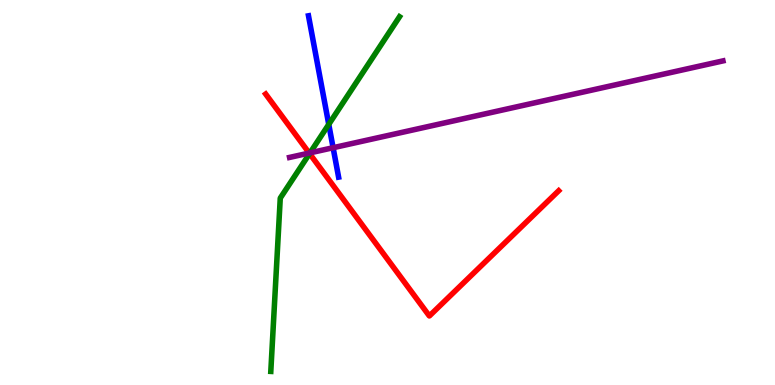[{'lines': ['blue', 'red'], 'intersections': []}, {'lines': ['green', 'red'], 'intersections': [{'x': 3.99, 'y': 6.01}]}, {'lines': ['purple', 'red'], 'intersections': [{'x': 3.99, 'y': 6.02}]}, {'lines': ['blue', 'green'], 'intersections': [{'x': 4.24, 'y': 6.77}]}, {'lines': ['blue', 'purple'], 'intersections': [{'x': 4.3, 'y': 6.16}]}, {'lines': ['green', 'purple'], 'intersections': [{'x': 4.0, 'y': 6.03}]}]